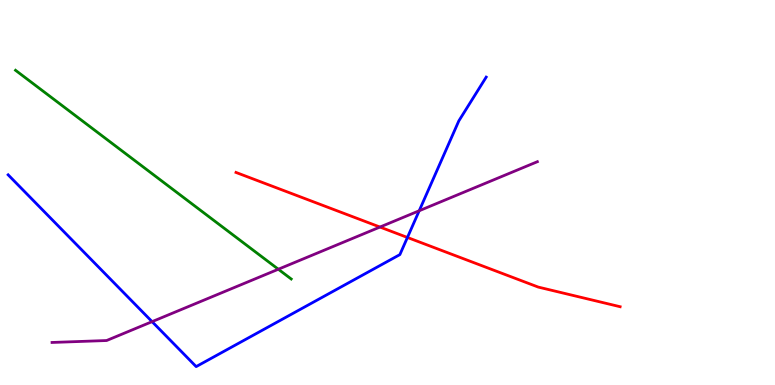[{'lines': ['blue', 'red'], 'intersections': [{'x': 5.26, 'y': 3.83}]}, {'lines': ['green', 'red'], 'intersections': []}, {'lines': ['purple', 'red'], 'intersections': [{'x': 4.9, 'y': 4.1}]}, {'lines': ['blue', 'green'], 'intersections': []}, {'lines': ['blue', 'purple'], 'intersections': [{'x': 1.96, 'y': 1.65}, {'x': 5.41, 'y': 4.53}]}, {'lines': ['green', 'purple'], 'intersections': [{'x': 3.59, 'y': 3.01}]}]